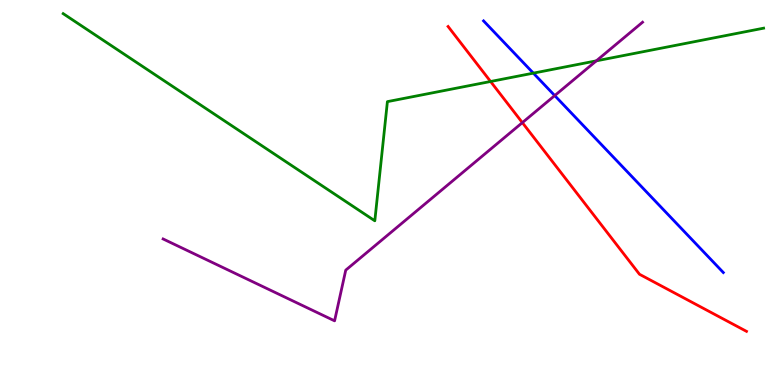[{'lines': ['blue', 'red'], 'intersections': []}, {'lines': ['green', 'red'], 'intersections': [{'x': 6.33, 'y': 7.88}]}, {'lines': ['purple', 'red'], 'intersections': [{'x': 6.74, 'y': 6.81}]}, {'lines': ['blue', 'green'], 'intersections': [{'x': 6.88, 'y': 8.1}]}, {'lines': ['blue', 'purple'], 'intersections': [{'x': 7.16, 'y': 7.52}]}, {'lines': ['green', 'purple'], 'intersections': [{'x': 7.69, 'y': 8.42}]}]